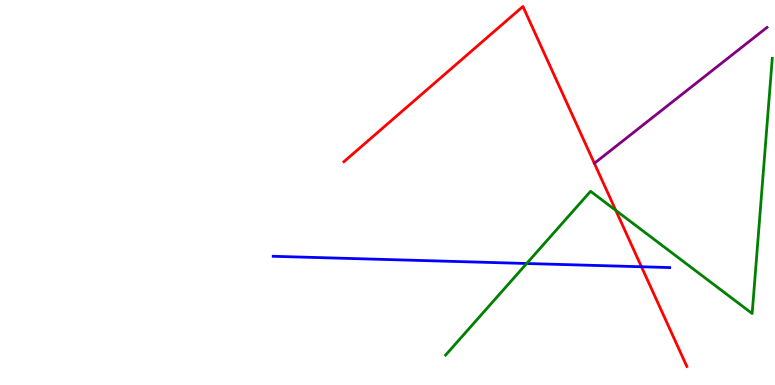[{'lines': ['blue', 'red'], 'intersections': [{'x': 8.28, 'y': 3.07}]}, {'lines': ['green', 'red'], 'intersections': [{'x': 7.95, 'y': 4.54}]}, {'lines': ['purple', 'red'], 'intersections': []}, {'lines': ['blue', 'green'], 'intersections': [{'x': 6.8, 'y': 3.16}]}, {'lines': ['blue', 'purple'], 'intersections': []}, {'lines': ['green', 'purple'], 'intersections': []}]